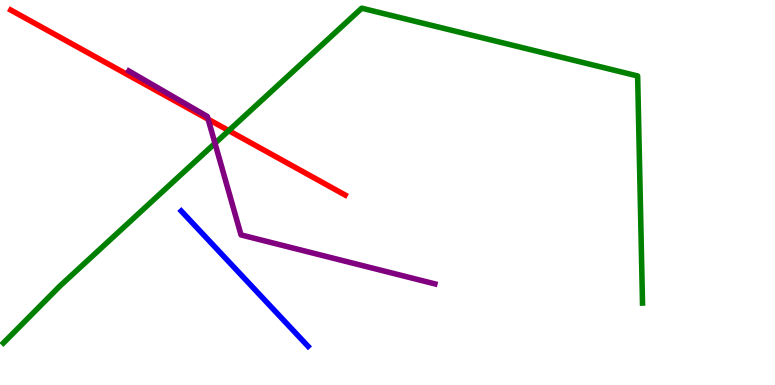[{'lines': ['blue', 'red'], 'intersections': []}, {'lines': ['green', 'red'], 'intersections': [{'x': 2.95, 'y': 6.61}]}, {'lines': ['purple', 'red'], 'intersections': [{'x': 2.69, 'y': 6.9}]}, {'lines': ['blue', 'green'], 'intersections': []}, {'lines': ['blue', 'purple'], 'intersections': []}, {'lines': ['green', 'purple'], 'intersections': [{'x': 2.77, 'y': 6.28}]}]